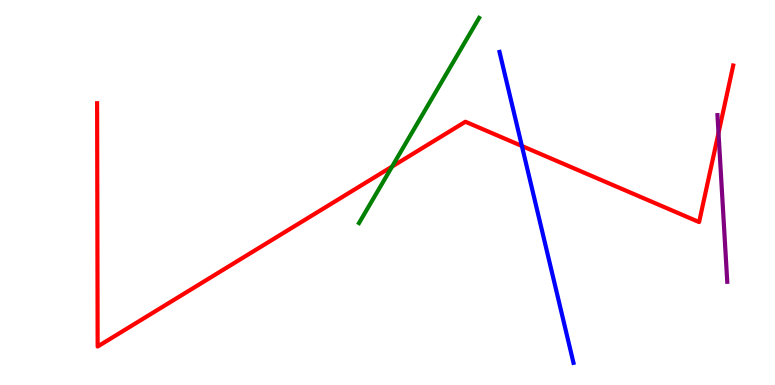[{'lines': ['blue', 'red'], 'intersections': [{'x': 6.73, 'y': 6.21}]}, {'lines': ['green', 'red'], 'intersections': [{'x': 5.06, 'y': 5.67}]}, {'lines': ['purple', 'red'], 'intersections': [{'x': 9.27, 'y': 6.55}]}, {'lines': ['blue', 'green'], 'intersections': []}, {'lines': ['blue', 'purple'], 'intersections': []}, {'lines': ['green', 'purple'], 'intersections': []}]